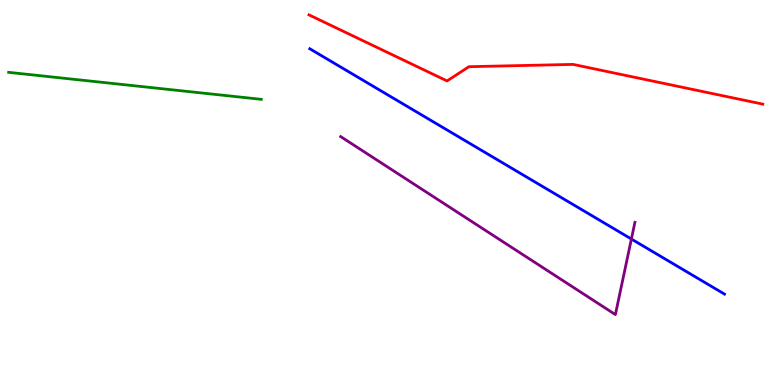[{'lines': ['blue', 'red'], 'intersections': []}, {'lines': ['green', 'red'], 'intersections': []}, {'lines': ['purple', 'red'], 'intersections': []}, {'lines': ['blue', 'green'], 'intersections': []}, {'lines': ['blue', 'purple'], 'intersections': [{'x': 8.15, 'y': 3.79}]}, {'lines': ['green', 'purple'], 'intersections': []}]